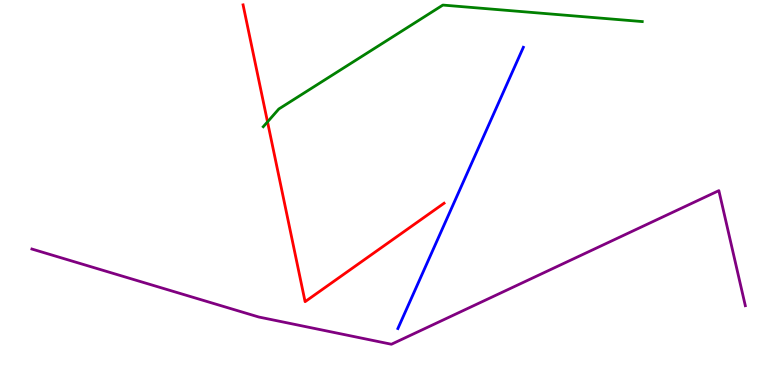[{'lines': ['blue', 'red'], 'intersections': []}, {'lines': ['green', 'red'], 'intersections': [{'x': 3.45, 'y': 6.83}]}, {'lines': ['purple', 'red'], 'intersections': []}, {'lines': ['blue', 'green'], 'intersections': []}, {'lines': ['blue', 'purple'], 'intersections': []}, {'lines': ['green', 'purple'], 'intersections': []}]